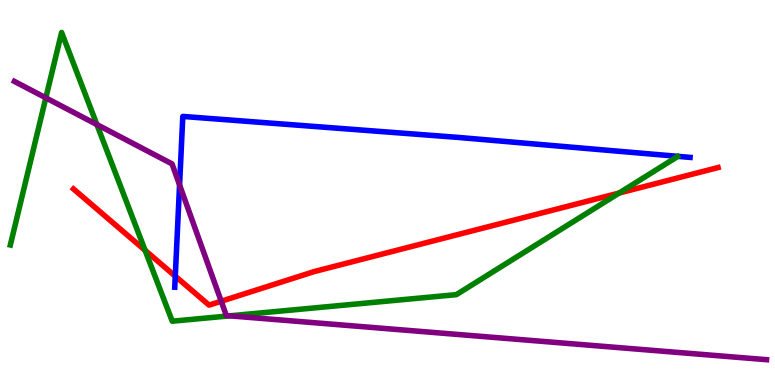[{'lines': ['blue', 'red'], 'intersections': [{'x': 2.26, 'y': 2.83}]}, {'lines': ['green', 'red'], 'intersections': [{'x': 1.87, 'y': 3.5}, {'x': 7.99, 'y': 4.99}]}, {'lines': ['purple', 'red'], 'intersections': [{'x': 2.85, 'y': 2.18}]}, {'lines': ['blue', 'green'], 'intersections': []}, {'lines': ['blue', 'purple'], 'intersections': [{'x': 2.32, 'y': 5.2}]}, {'lines': ['green', 'purple'], 'intersections': [{'x': 0.591, 'y': 7.46}, {'x': 1.25, 'y': 6.76}, {'x': 2.97, 'y': 1.8}]}]